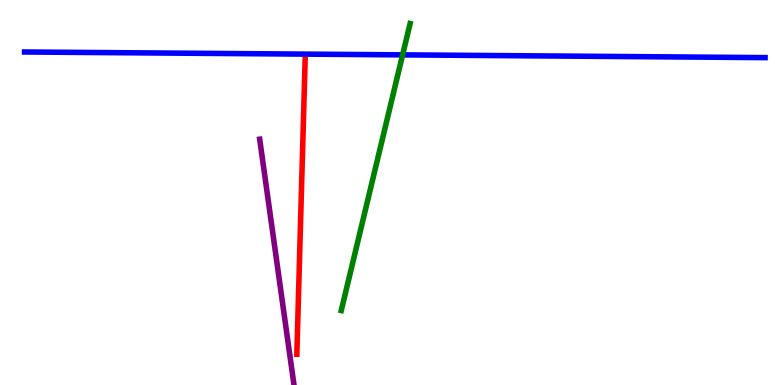[{'lines': ['blue', 'red'], 'intersections': []}, {'lines': ['green', 'red'], 'intersections': []}, {'lines': ['purple', 'red'], 'intersections': []}, {'lines': ['blue', 'green'], 'intersections': [{'x': 5.19, 'y': 8.58}]}, {'lines': ['blue', 'purple'], 'intersections': []}, {'lines': ['green', 'purple'], 'intersections': []}]